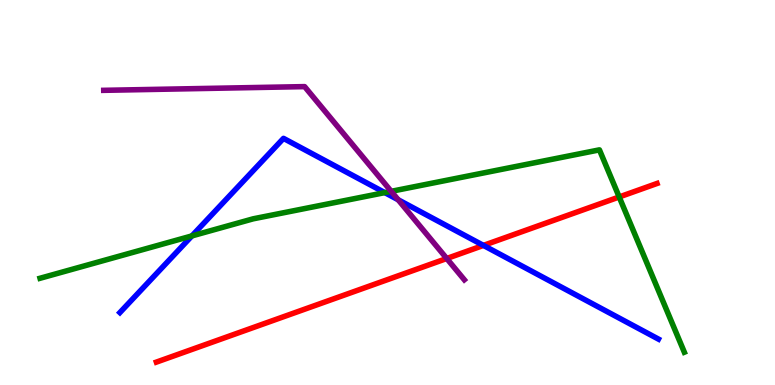[{'lines': ['blue', 'red'], 'intersections': [{'x': 6.24, 'y': 3.63}]}, {'lines': ['green', 'red'], 'intersections': [{'x': 7.99, 'y': 4.88}]}, {'lines': ['purple', 'red'], 'intersections': [{'x': 5.76, 'y': 3.29}]}, {'lines': ['blue', 'green'], 'intersections': [{'x': 2.48, 'y': 3.87}, {'x': 4.97, 'y': 5.0}]}, {'lines': ['blue', 'purple'], 'intersections': [{'x': 5.14, 'y': 4.81}]}, {'lines': ['green', 'purple'], 'intersections': [{'x': 5.05, 'y': 5.03}]}]